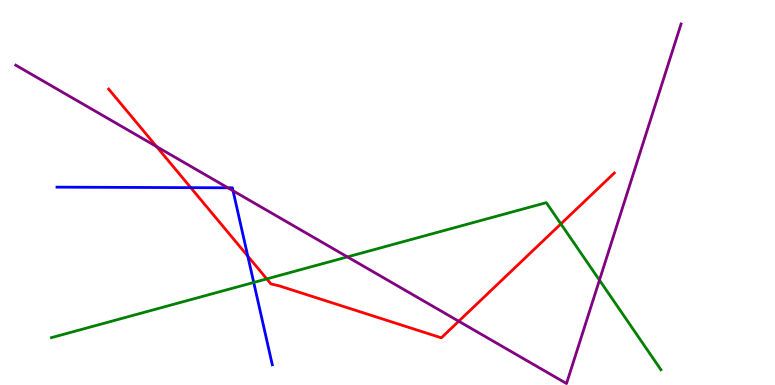[{'lines': ['blue', 'red'], 'intersections': [{'x': 2.46, 'y': 5.13}, {'x': 3.2, 'y': 3.35}]}, {'lines': ['green', 'red'], 'intersections': [{'x': 3.44, 'y': 2.76}, {'x': 7.24, 'y': 4.18}]}, {'lines': ['purple', 'red'], 'intersections': [{'x': 2.02, 'y': 6.19}, {'x': 5.92, 'y': 1.66}]}, {'lines': ['blue', 'green'], 'intersections': [{'x': 3.27, 'y': 2.66}]}, {'lines': ['blue', 'purple'], 'intersections': [{'x': 2.94, 'y': 5.12}, {'x': 3.01, 'y': 5.04}]}, {'lines': ['green', 'purple'], 'intersections': [{'x': 4.48, 'y': 3.33}, {'x': 7.73, 'y': 2.72}]}]